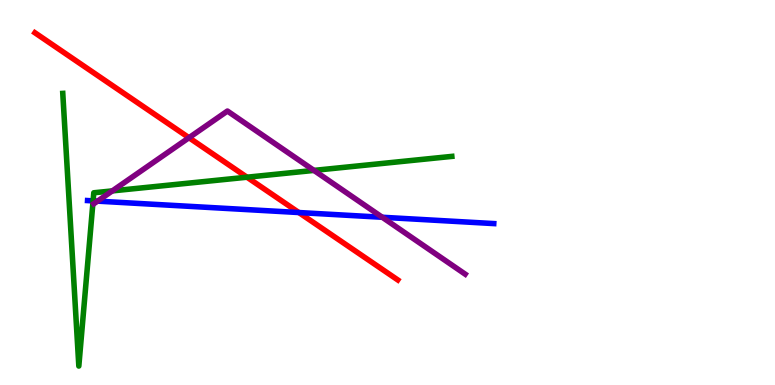[{'lines': ['blue', 'red'], 'intersections': [{'x': 3.86, 'y': 4.48}]}, {'lines': ['green', 'red'], 'intersections': [{'x': 3.19, 'y': 5.4}]}, {'lines': ['purple', 'red'], 'intersections': [{'x': 2.44, 'y': 6.42}]}, {'lines': ['blue', 'green'], 'intersections': [{'x': 1.2, 'y': 4.78}]}, {'lines': ['blue', 'purple'], 'intersections': [{'x': 1.26, 'y': 4.78}, {'x': 4.93, 'y': 4.36}]}, {'lines': ['green', 'purple'], 'intersections': [{'x': 1.45, 'y': 5.04}, {'x': 4.05, 'y': 5.57}]}]